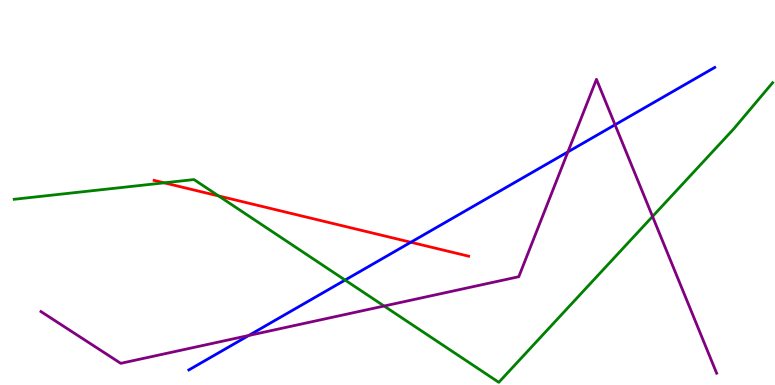[{'lines': ['blue', 'red'], 'intersections': [{'x': 5.3, 'y': 3.71}]}, {'lines': ['green', 'red'], 'intersections': [{'x': 2.12, 'y': 5.25}, {'x': 2.82, 'y': 4.91}]}, {'lines': ['purple', 'red'], 'intersections': []}, {'lines': ['blue', 'green'], 'intersections': [{'x': 4.45, 'y': 2.73}]}, {'lines': ['blue', 'purple'], 'intersections': [{'x': 3.21, 'y': 1.29}, {'x': 7.33, 'y': 6.05}, {'x': 7.94, 'y': 6.76}]}, {'lines': ['green', 'purple'], 'intersections': [{'x': 4.96, 'y': 2.05}, {'x': 8.42, 'y': 4.38}]}]